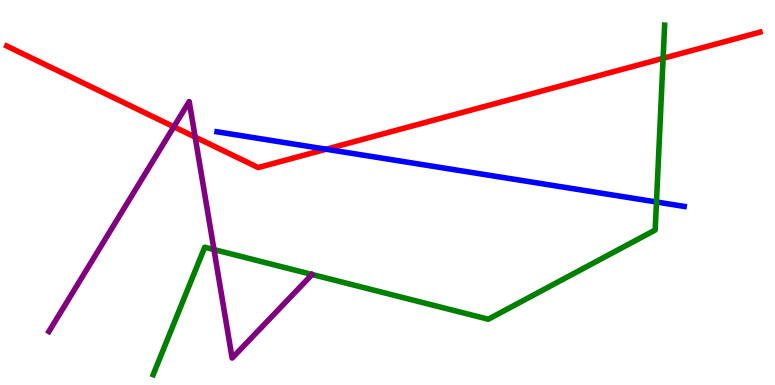[{'lines': ['blue', 'red'], 'intersections': [{'x': 4.21, 'y': 6.12}]}, {'lines': ['green', 'red'], 'intersections': [{'x': 8.56, 'y': 8.49}]}, {'lines': ['purple', 'red'], 'intersections': [{'x': 2.24, 'y': 6.71}, {'x': 2.52, 'y': 6.44}]}, {'lines': ['blue', 'green'], 'intersections': [{'x': 8.47, 'y': 4.75}]}, {'lines': ['blue', 'purple'], 'intersections': []}, {'lines': ['green', 'purple'], 'intersections': [{'x': 2.76, 'y': 3.52}]}]